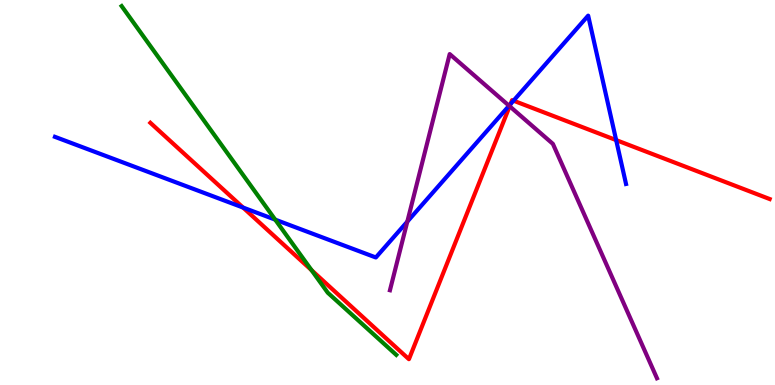[{'lines': ['blue', 'red'], 'intersections': [{'x': 3.14, 'y': 4.61}, {'x': 6.59, 'y': 7.3}, {'x': 6.63, 'y': 7.38}, {'x': 7.95, 'y': 6.36}]}, {'lines': ['green', 'red'], 'intersections': [{'x': 4.02, 'y': 2.98}]}, {'lines': ['purple', 'red'], 'intersections': [{'x': 6.58, 'y': 7.24}]}, {'lines': ['blue', 'green'], 'intersections': [{'x': 3.55, 'y': 4.29}]}, {'lines': ['blue', 'purple'], 'intersections': [{'x': 5.26, 'y': 4.24}, {'x': 6.57, 'y': 7.25}]}, {'lines': ['green', 'purple'], 'intersections': []}]